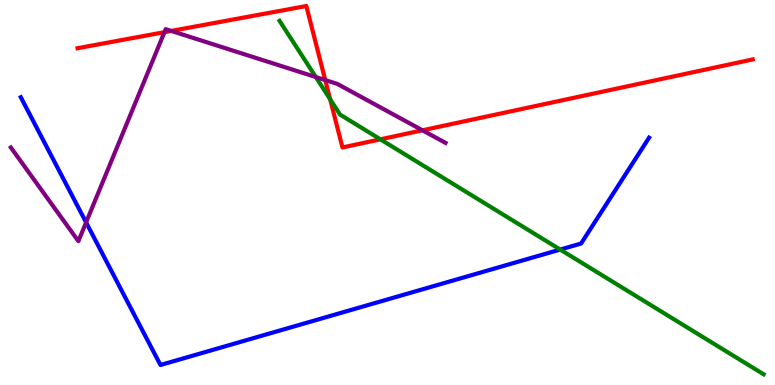[{'lines': ['blue', 'red'], 'intersections': []}, {'lines': ['green', 'red'], 'intersections': [{'x': 4.26, 'y': 7.42}, {'x': 4.91, 'y': 6.38}]}, {'lines': ['purple', 'red'], 'intersections': [{'x': 2.12, 'y': 9.16}, {'x': 2.21, 'y': 9.2}, {'x': 4.2, 'y': 7.92}, {'x': 5.45, 'y': 6.62}]}, {'lines': ['blue', 'green'], 'intersections': [{'x': 7.23, 'y': 3.52}]}, {'lines': ['blue', 'purple'], 'intersections': [{'x': 1.11, 'y': 4.22}]}, {'lines': ['green', 'purple'], 'intersections': [{'x': 4.08, 'y': 8.0}]}]